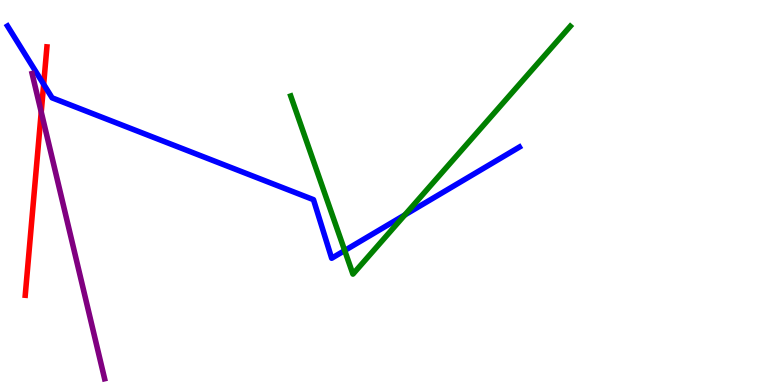[{'lines': ['blue', 'red'], 'intersections': [{'x': 0.563, 'y': 7.81}]}, {'lines': ['green', 'red'], 'intersections': []}, {'lines': ['purple', 'red'], 'intersections': [{'x': 0.532, 'y': 7.09}]}, {'lines': ['blue', 'green'], 'intersections': [{'x': 4.45, 'y': 3.49}, {'x': 5.22, 'y': 4.42}]}, {'lines': ['blue', 'purple'], 'intersections': []}, {'lines': ['green', 'purple'], 'intersections': []}]